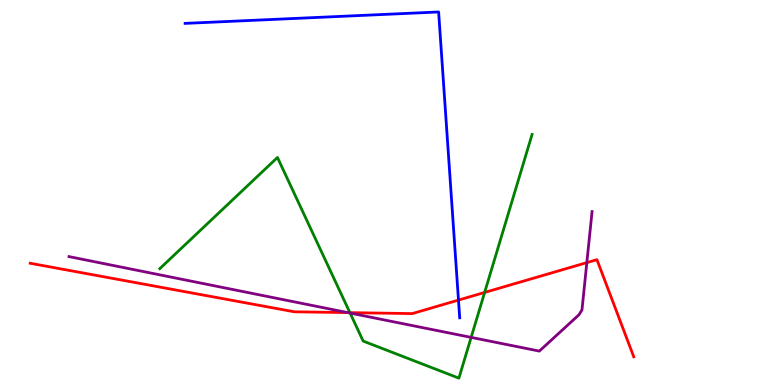[{'lines': ['blue', 'red'], 'intersections': [{'x': 5.92, 'y': 2.21}]}, {'lines': ['green', 'red'], 'intersections': [{'x': 4.51, 'y': 1.88}, {'x': 6.25, 'y': 2.4}]}, {'lines': ['purple', 'red'], 'intersections': [{'x': 4.49, 'y': 1.88}, {'x': 7.57, 'y': 3.18}]}, {'lines': ['blue', 'green'], 'intersections': []}, {'lines': ['blue', 'purple'], 'intersections': []}, {'lines': ['green', 'purple'], 'intersections': [{'x': 4.52, 'y': 1.87}, {'x': 6.08, 'y': 1.24}]}]